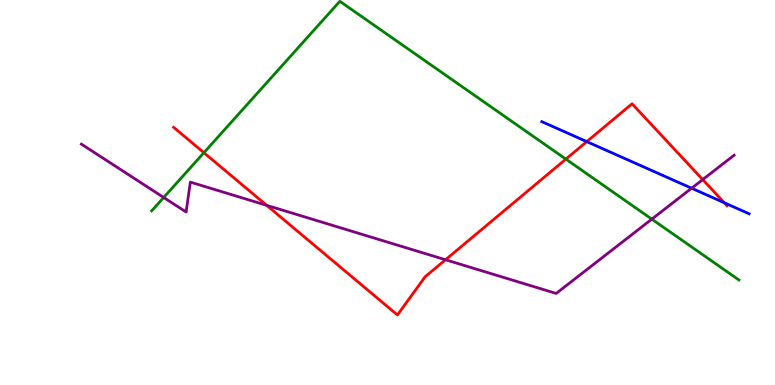[{'lines': ['blue', 'red'], 'intersections': [{'x': 7.57, 'y': 6.32}, {'x': 9.35, 'y': 4.73}]}, {'lines': ['green', 'red'], 'intersections': [{'x': 2.63, 'y': 6.03}, {'x': 7.3, 'y': 5.87}]}, {'lines': ['purple', 'red'], 'intersections': [{'x': 3.44, 'y': 4.67}, {'x': 5.75, 'y': 3.25}, {'x': 9.07, 'y': 5.34}]}, {'lines': ['blue', 'green'], 'intersections': []}, {'lines': ['blue', 'purple'], 'intersections': [{'x': 8.92, 'y': 5.11}]}, {'lines': ['green', 'purple'], 'intersections': [{'x': 2.11, 'y': 4.87}, {'x': 8.41, 'y': 4.31}]}]